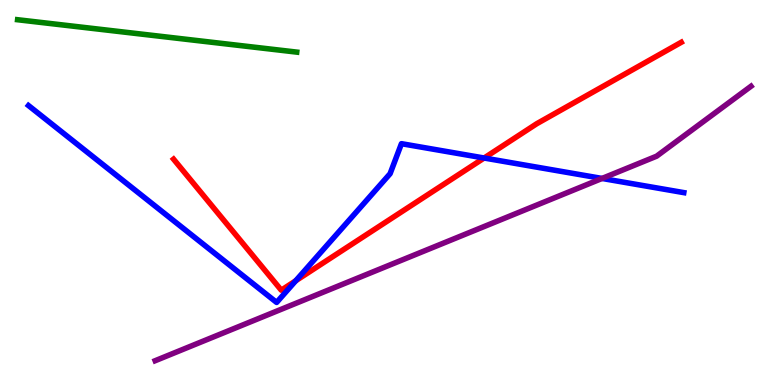[{'lines': ['blue', 'red'], 'intersections': [{'x': 3.82, 'y': 2.71}, {'x': 6.25, 'y': 5.9}]}, {'lines': ['green', 'red'], 'intersections': []}, {'lines': ['purple', 'red'], 'intersections': []}, {'lines': ['blue', 'green'], 'intersections': []}, {'lines': ['blue', 'purple'], 'intersections': [{'x': 7.77, 'y': 5.37}]}, {'lines': ['green', 'purple'], 'intersections': []}]